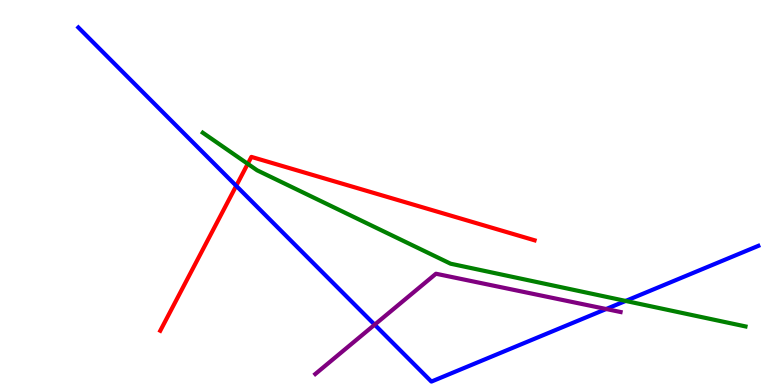[{'lines': ['blue', 'red'], 'intersections': [{'x': 3.05, 'y': 5.17}]}, {'lines': ['green', 'red'], 'intersections': [{'x': 3.2, 'y': 5.74}]}, {'lines': ['purple', 'red'], 'intersections': []}, {'lines': ['blue', 'green'], 'intersections': [{'x': 8.07, 'y': 2.18}]}, {'lines': ['blue', 'purple'], 'intersections': [{'x': 4.83, 'y': 1.57}, {'x': 7.82, 'y': 1.97}]}, {'lines': ['green', 'purple'], 'intersections': []}]